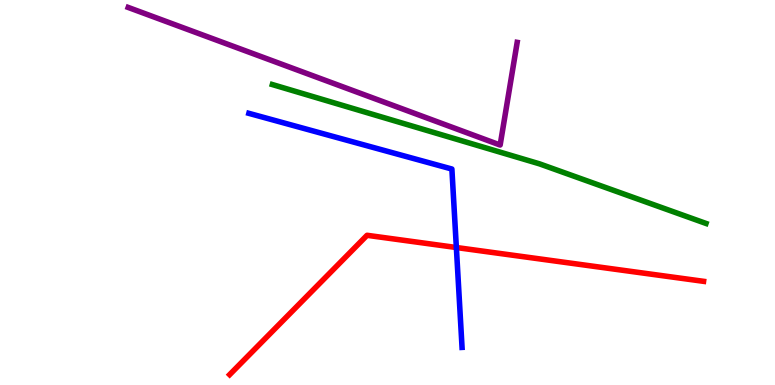[{'lines': ['blue', 'red'], 'intersections': [{'x': 5.89, 'y': 3.57}]}, {'lines': ['green', 'red'], 'intersections': []}, {'lines': ['purple', 'red'], 'intersections': []}, {'lines': ['blue', 'green'], 'intersections': []}, {'lines': ['blue', 'purple'], 'intersections': []}, {'lines': ['green', 'purple'], 'intersections': []}]